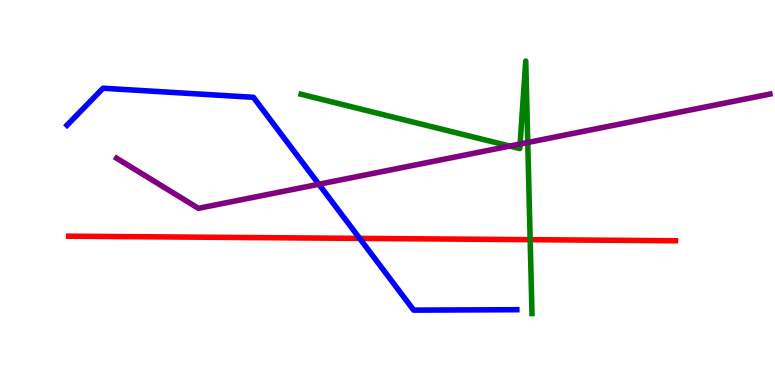[{'lines': ['blue', 'red'], 'intersections': [{'x': 4.64, 'y': 3.81}]}, {'lines': ['green', 'red'], 'intersections': [{'x': 6.84, 'y': 3.77}]}, {'lines': ['purple', 'red'], 'intersections': []}, {'lines': ['blue', 'green'], 'intersections': []}, {'lines': ['blue', 'purple'], 'intersections': [{'x': 4.11, 'y': 5.21}]}, {'lines': ['green', 'purple'], 'intersections': [{'x': 6.58, 'y': 6.21}, {'x': 6.71, 'y': 6.26}, {'x': 6.81, 'y': 6.3}]}]